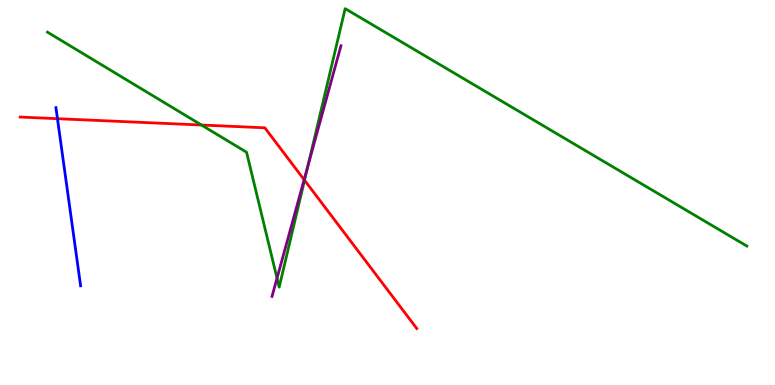[{'lines': ['blue', 'red'], 'intersections': [{'x': 0.741, 'y': 6.92}]}, {'lines': ['green', 'red'], 'intersections': [{'x': 2.6, 'y': 6.75}, {'x': 3.93, 'y': 5.32}]}, {'lines': ['purple', 'red'], 'intersections': [{'x': 3.92, 'y': 5.33}]}, {'lines': ['blue', 'green'], 'intersections': []}, {'lines': ['blue', 'purple'], 'intersections': []}, {'lines': ['green', 'purple'], 'intersections': [{'x': 3.57, 'y': 2.77}, {'x': 3.97, 'y': 5.68}]}]